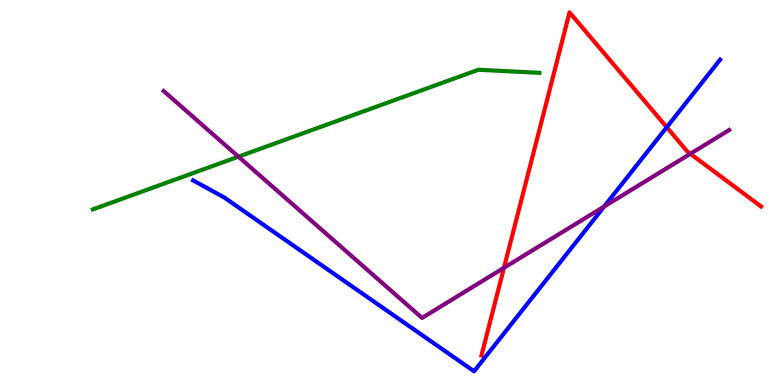[{'lines': ['blue', 'red'], 'intersections': [{'x': 8.6, 'y': 6.7}]}, {'lines': ['green', 'red'], 'intersections': []}, {'lines': ['purple', 'red'], 'intersections': [{'x': 6.5, 'y': 3.04}, {'x': 8.91, 'y': 6.01}]}, {'lines': ['blue', 'green'], 'intersections': []}, {'lines': ['blue', 'purple'], 'intersections': [{'x': 7.8, 'y': 4.64}]}, {'lines': ['green', 'purple'], 'intersections': [{'x': 3.08, 'y': 5.93}]}]